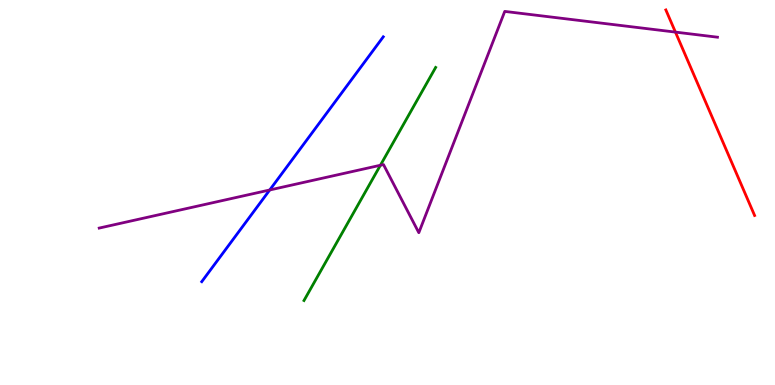[{'lines': ['blue', 'red'], 'intersections': []}, {'lines': ['green', 'red'], 'intersections': []}, {'lines': ['purple', 'red'], 'intersections': [{'x': 8.72, 'y': 9.17}]}, {'lines': ['blue', 'green'], 'intersections': []}, {'lines': ['blue', 'purple'], 'intersections': [{'x': 3.48, 'y': 5.07}]}, {'lines': ['green', 'purple'], 'intersections': [{'x': 4.91, 'y': 5.71}]}]